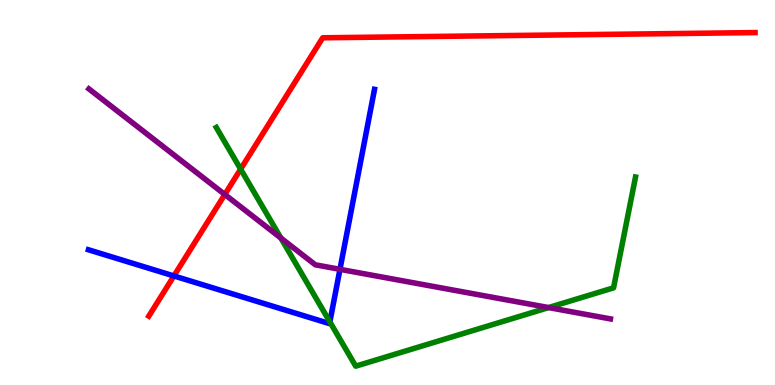[{'lines': ['blue', 'red'], 'intersections': [{'x': 2.24, 'y': 2.83}]}, {'lines': ['green', 'red'], 'intersections': [{'x': 3.1, 'y': 5.61}]}, {'lines': ['purple', 'red'], 'intersections': [{'x': 2.9, 'y': 4.95}]}, {'lines': ['blue', 'green'], 'intersections': [{'x': 4.26, 'y': 1.64}]}, {'lines': ['blue', 'purple'], 'intersections': [{'x': 4.39, 'y': 3.0}]}, {'lines': ['green', 'purple'], 'intersections': [{'x': 3.62, 'y': 3.82}, {'x': 7.08, 'y': 2.01}]}]